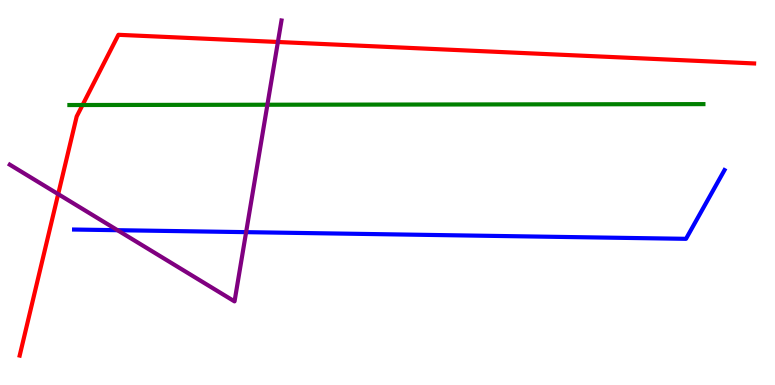[{'lines': ['blue', 'red'], 'intersections': []}, {'lines': ['green', 'red'], 'intersections': [{'x': 1.07, 'y': 7.27}]}, {'lines': ['purple', 'red'], 'intersections': [{'x': 0.751, 'y': 4.96}, {'x': 3.59, 'y': 8.91}]}, {'lines': ['blue', 'green'], 'intersections': []}, {'lines': ['blue', 'purple'], 'intersections': [{'x': 1.52, 'y': 4.02}, {'x': 3.18, 'y': 3.97}]}, {'lines': ['green', 'purple'], 'intersections': [{'x': 3.45, 'y': 7.28}]}]